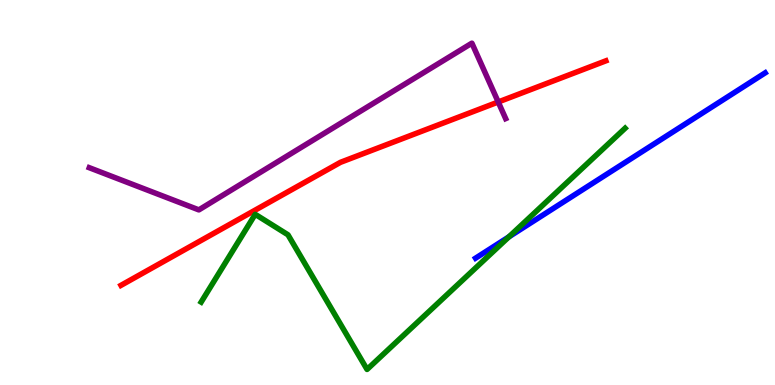[{'lines': ['blue', 'red'], 'intersections': []}, {'lines': ['green', 'red'], 'intersections': []}, {'lines': ['purple', 'red'], 'intersections': [{'x': 6.43, 'y': 7.35}]}, {'lines': ['blue', 'green'], 'intersections': [{'x': 6.57, 'y': 3.85}]}, {'lines': ['blue', 'purple'], 'intersections': []}, {'lines': ['green', 'purple'], 'intersections': []}]